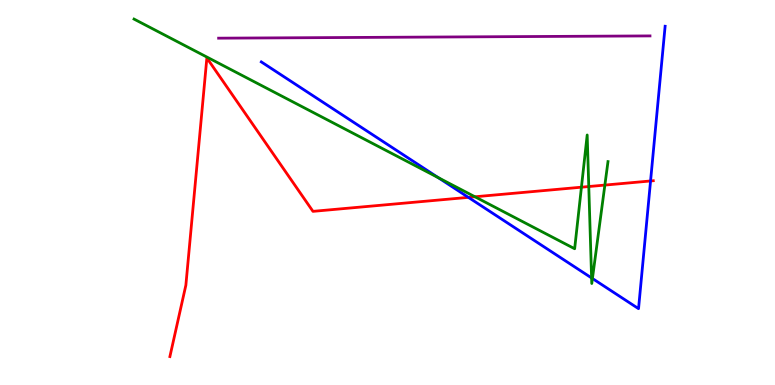[{'lines': ['blue', 'red'], 'intersections': [{'x': 6.04, 'y': 4.87}, {'x': 8.39, 'y': 5.3}]}, {'lines': ['green', 'red'], 'intersections': [{'x': 6.13, 'y': 4.89}, {'x': 7.5, 'y': 5.14}, {'x': 7.6, 'y': 5.16}, {'x': 7.8, 'y': 5.19}]}, {'lines': ['purple', 'red'], 'intersections': []}, {'lines': ['blue', 'green'], 'intersections': [{'x': 5.66, 'y': 5.39}, {'x': 7.63, 'y': 2.78}, {'x': 7.64, 'y': 2.77}]}, {'lines': ['blue', 'purple'], 'intersections': []}, {'lines': ['green', 'purple'], 'intersections': []}]